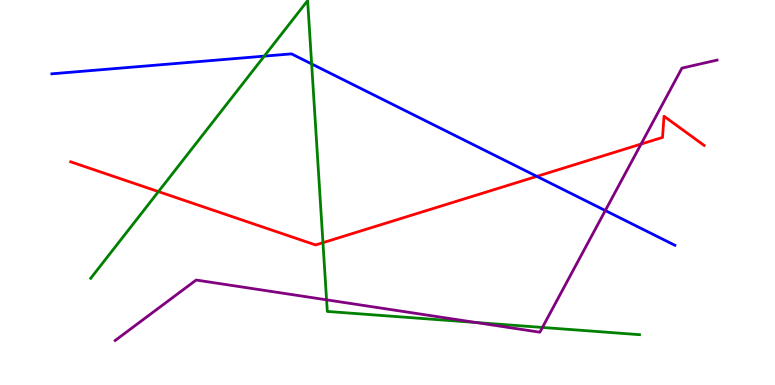[{'lines': ['blue', 'red'], 'intersections': [{'x': 6.93, 'y': 5.42}]}, {'lines': ['green', 'red'], 'intersections': [{'x': 2.04, 'y': 5.02}, {'x': 4.17, 'y': 3.7}]}, {'lines': ['purple', 'red'], 'intersections': [{'x': 8.27, 'y': 6.26}]}, {'lines': ['blue', 'green'], 'intersections': [{'x': 3.41, 'y': 8.54}, {'x': 4.02, 'y': 8.34}]}, {'lines': ['blue', 'purple'], 'intersections': [{'x': 7.81, 'y': 4.53}]}, {'lines': ['green', 'purple'], 'intersections': [{'x': 4.21, 'y': 2.21}, {'x': 6.14, 'y': 1.62}, {'x': 7.0, 'y': 1.49}]}]